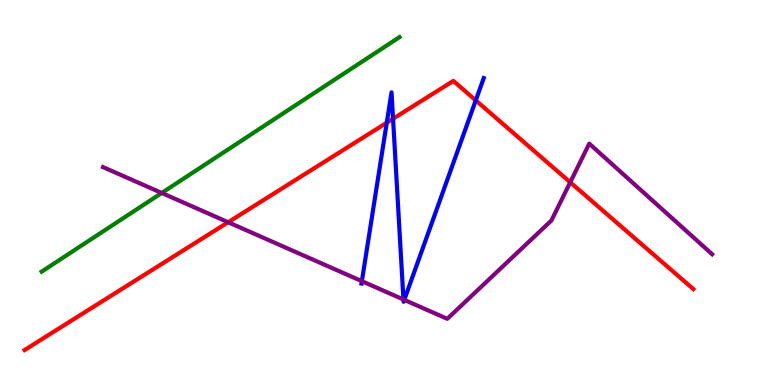[{'lines': ['blue', 'red'], 'intersections': [{'x': 4.99, 'y': 6.81}, {'x': 5.07, 'y': 6.92}, {'x': 6.14, 'y': 7.39}]}, {'lines': ['green', 'red'], 'intersections': []}, {'lines': ['purple', 'red'], 'intersections': [{'x': 2.94, 'y': 4.23}, {'x': 7.36, 'y': 5.27}]}, {'lines': ['blue', 'green'], 'intersections': []}, {'lines': ['blue', 'purple'], 'intersections': [{'x': 4.67, 'y': 2.7}, {'x': 5.21, 'y': 2.22}, {'x': 5.22, 'y': 2.21}]}, {'lines': ['green', 'purple'], 'intersections': [{'x': 2.09, 'y': 4.99}]}]